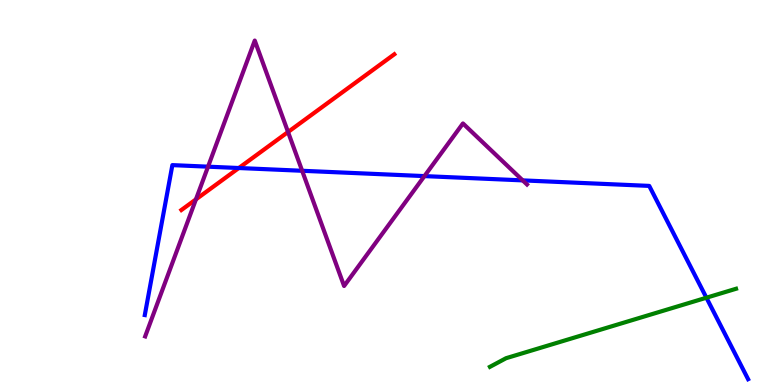[{'lines': ['blue', 'red'], 'intersections': [{'x': 3.08, 'y': 5.64}]}, {'lines': ['green', 'red'], 'intersections': []}, {'lines': ['purple', 'red'], 'intersections': [{'x': 2.53, 'y': 4.82}, {'x': 3.72, 'y': 6.57}]}, {'lines': ['blue', 'green'], 'intersections': [{'x': 9.12, 'y': 2.27}]}, {'lines': ['blue', 'purple'], 'intersections': [{'x': 2.68, 'y': 5.67}, {'x': 3.9, 'y': 5.56}, {'x': 5.48, 'y': 5.43}, {'x': 6.74, 'y': 5.31}]}, {'lines': ['green', 'purple'], 'intersections': []}]